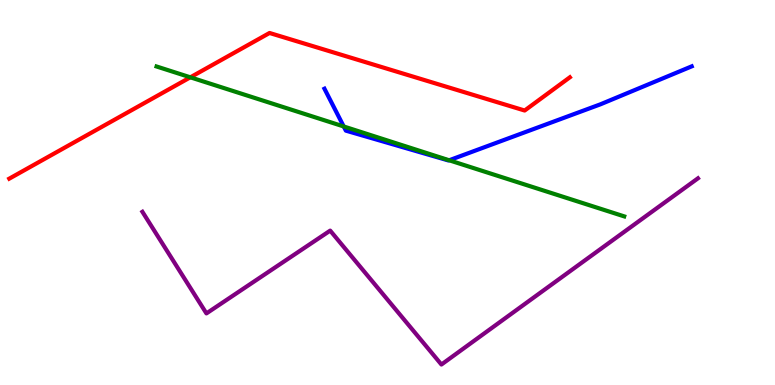[{'lines': ['blue', 'red'], 'intersections': []}, {'lines': ['green', 'red'], 'intersections': [{'x': 2.46, 'y': 7.99}]}, {'lines': ['purple', 'red'], 'intersections': []}, {'lines': ['blue', 'green'], 'intersections': [{'x': 4.44, 'y': 6.71}, {'x': 5.8, 'y': 5.84}]}, {'lines': ['blue', 'purple'], 'intersections': []}, {'lines': ['green', 'purple'], 'intersections': []}]